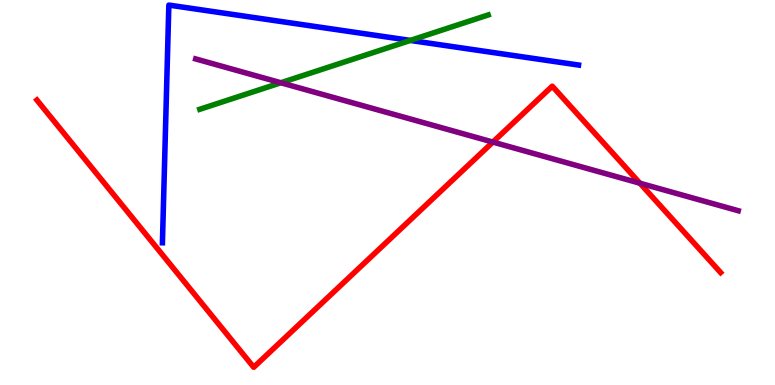[{'lines': ['blue', 'red'], 'intersections': []}, {'lines': ['green', 'red'], 'intersections': []}, {'lines': ['purple', 'red'], 'intersections': [{'x': 6.36, 'y': 6.31}, {'x': 8.26, 'y': 5.24}]}, {'lines': ['blue', 'green'], 'intersections': [{'x': 5.29, 'y': 8.95}]}, {'lines': ['blue', 'purple'], 'intersections': []}, {'lines': ['green', 'purple'], 'intersections': [{'x': 3.62, 'y': 7.85}]}]